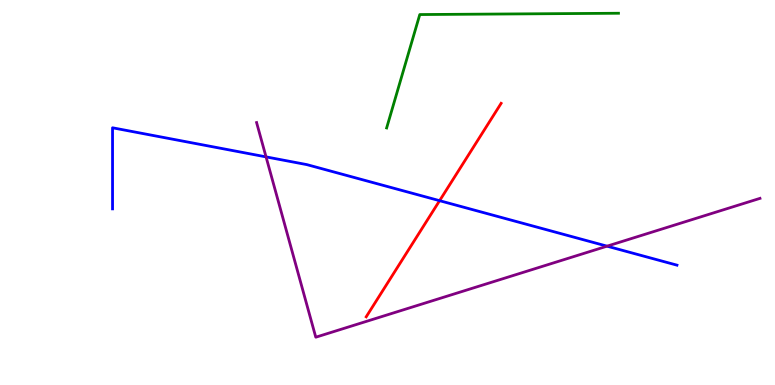[{'lines': ['blue', 'red'], 'intersections': [{'x': 5.67, 'y': 4.79}]}, {'lines': ['green', 'red'], 'intersections': []}, {'lines': ['purple', 'red'], 'intersections': []}, {'lines': ['blue', 'green'], 'intersections': []}, {'lines': ['blue', 'purple'], 'intersections': [{'x': 3.43, 'y': 5.93}, {'x': 7.83, 'y': 3.61}]}, {'lines': ['green', 'purple'], 'intersections': []}]